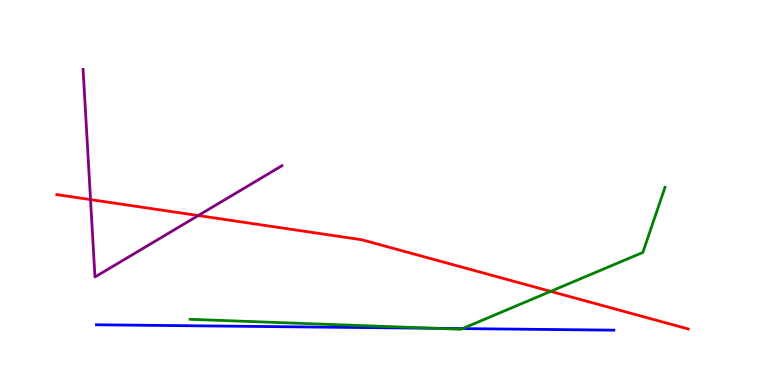[{'lines': ['blue', 'red'], 'intersections': []}, {'lines': ['green', 'red'], 'intersections': [{'x': 7.11, 'y': 2.43}]}, {'lines': ['purple', 'red'], 'intersections': [{'x': 1.17, 'y': 4.82}, {'x': 2.56, 'y': 4.4}]}, {'lines': ['blue', 'green'], 'intersections': [{'x': 5.61, 'y': 1.47}, {'x': 5.97, 'y': 1.47}]}, {'lines': ['blue', 'purple'], 'intersections': []}, {'lines': ['green', 'purple'], 'intersections': []}]